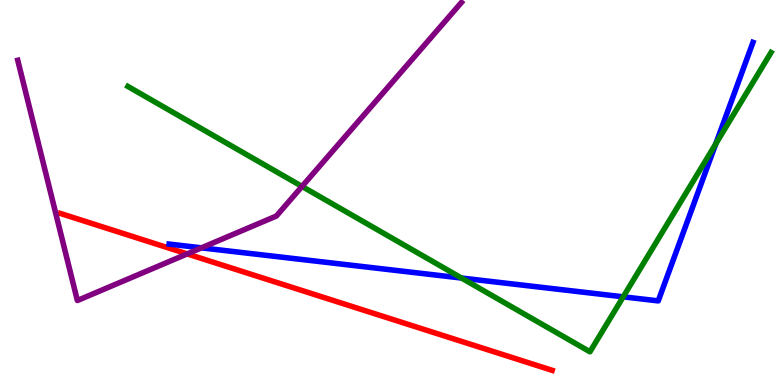[{'lines': ['blue', 'red'], 'intersections': []}, {'lines': ['green', 'red'], 'intersections': []}, {'lines': ['purple', 'red'], 'intersections': [{'x': 2.42, 'y': 3.41}]}, {'lines': ['blue', 'green'], 'intersections': [{'x': 5.96, 'y': 2.78}, {'x': 8.04, 'y': 2.29}, {'x': 9.24, 'y': 6.26}]}, {'lines': ['blue', 'purple'], 'intersections': [{'x': 2.6, 'y': 3.56}]}, {'lines': ['green', 'purple'], 'intersections': [{'x': 3.9, 'y': 5.16}]}]